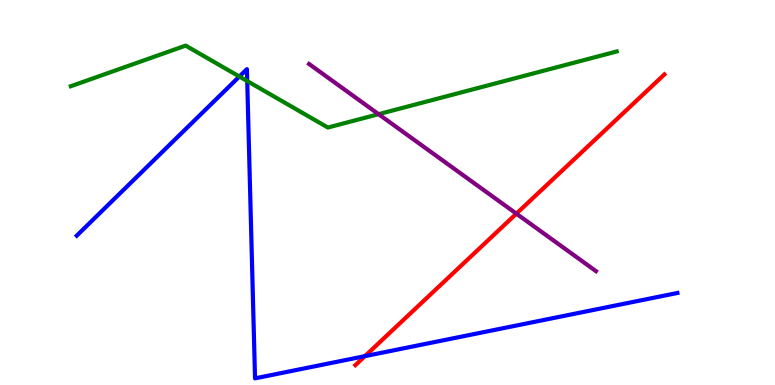[{'lines': ['blue', 'red'], 'intersections': [{'x': 4.71, 'y': 0.75}]}, {'lines': ['green', 'red'], 'intersections': []}, {'lines': ['purple', 'red'], 'intersections': [{'x': 6.66, 'y': 4.45}]}, {'lines': ['blue', 'green'], 'intersections': [{'x': 3.09, 'y': 8.01}, {'x': 3.19, 'y': 7.89}]}, {'lines': ['blue', 'purple'], 'intersections': []}, {'lines': ['green', 'purple'], 'intersections': [{'x': 4.89, 'y': 7.03}]}]